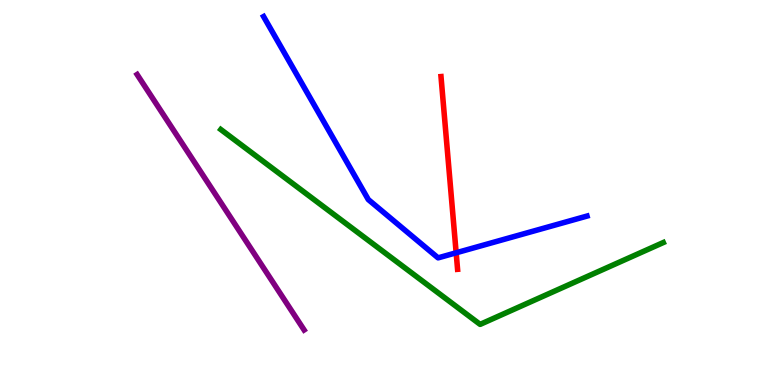[{'lines': ['blue', 'red'], 'intersections': [{'x': 5.89, 'y': 3.43}]}, {'lines': ['green', 'red'], 'intersections': []}, {'lines': ['purple', 'red'], 'intersections': []}, {'lines': ['blue', 'green'], 'intersections': []}, {'lines': ['blue', 'purple'], 'intersections': []}, {'lines': ['green', 'purple'], 'intersections': []}]